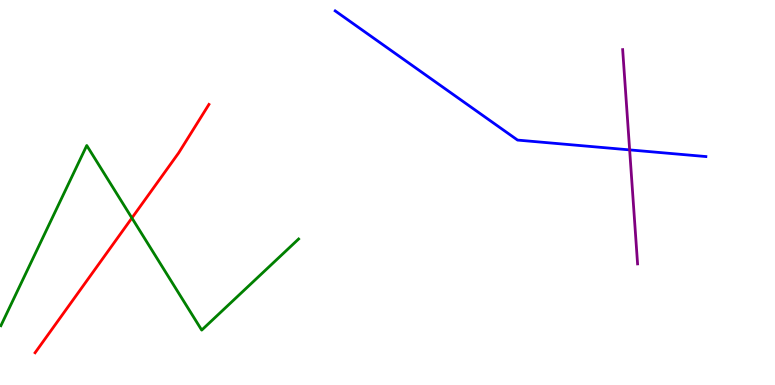[{'lines': ['blue', 'red'], 'intersections': []}, {'lines': ['green', 'red'], 'intersections': [{'x': 1.7, 'y': 4.34}]}, {'lines': ['purple', 'red'], 'intersections': []}, {'lines': ['blue', 'green'], 'intersections': []}, {'lines': ['blue', 'purple'], 'intersections': [{'x': 8.12, 'y': 6.11}]}, {'lines': ['green', 'purple'], 'intersections': []}]